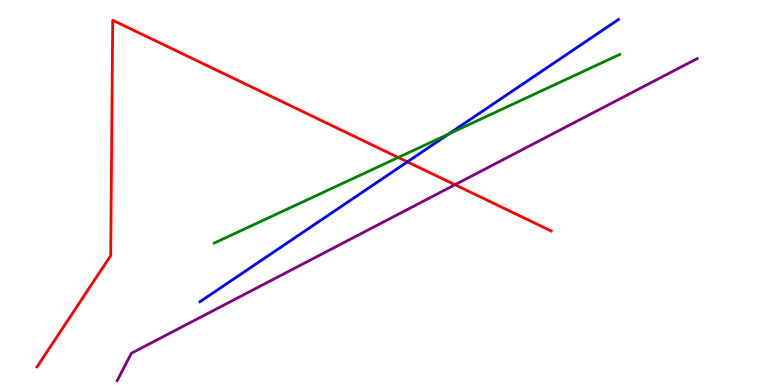[{'lines': ['blue', 'red'], 'intersections': [{'x': 5.26, 'y': 5.8}]}, {'lines': ['green', 'red'], 'intersections': [{'x': 5.14, 'y': 5.91}]}, {'lines': ['purple', 'red'], 'intersections': [{'x': 5.87, 'y': 5.2}]}, {'lines': ['blue', 'green'], 'intersections': [{'x': 5.79, 'y': 6.52}]}, {'lines': ['blue', 'purple'], 'intersections': []}, {'lines': ['green', 'purple'], 'intersections': []}]